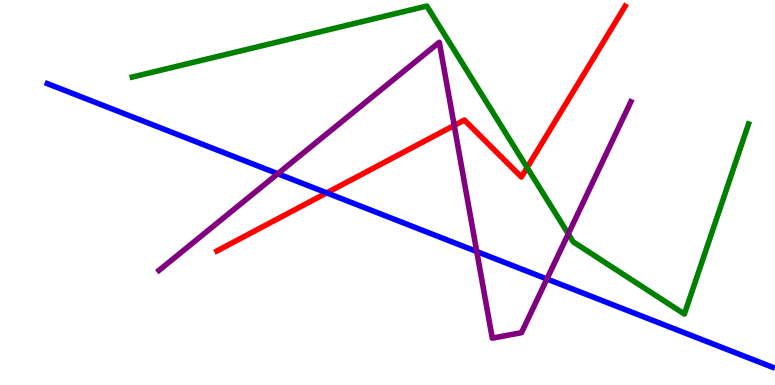[{'lines': ['blue', 'red'], 'intersections': [{'x': 4.22, 'y': 4.99}]}, {'lines': ['green', 'red'], 'intersections': [{'x': 6.8, 'y': 5.65}]}, {'lines': ['purple', 'red'], 'intersections': [{'x': 5.86, 'y': 6.74}]}, {'lines': ['blue', 'green'], 'intersections': []}, {'lines': ['blue', 'purple'], 'intersections': [{'x': 3.58, 'y': 5.49}, {'x': 6.15, 'y': 3.47}, {'x': 7.06, 'y': 2.75}]}, {'lines': ['green', 'purple'], 'intersections': [{'x': 7.33, 'y': 3.93}]}]